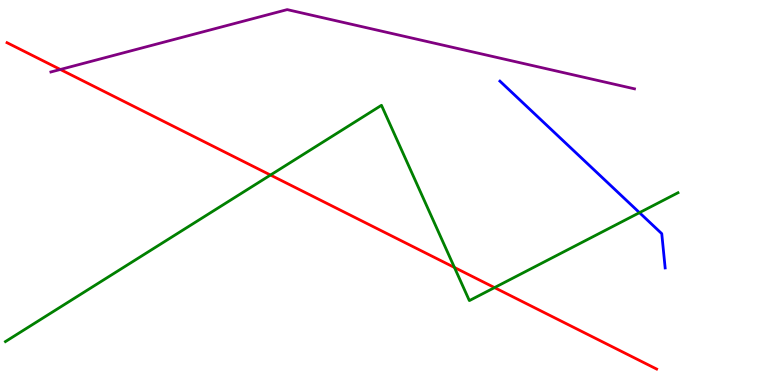[{'lines': ['blue', 'red'], 'intersections': []}, {'lines': ['green', 'red'], 'intersections': [{'x': 3.49, 'y': 5.45}, {'x': 5.86, 'y': 3.05}, {'x': 6.38, 'y': 2.53}]}, {'lines': ['purple', 'red'], 'intersections': [{'x': 0.779, 'y': 8.2}]}, {'lines': ['blue', 'green'], 'intersections': [{'x': 8.25, 'y': 4.48}]}, {'lines': ['blue', 'purple'], 'intersections': []}, {'lines': ['green', 'purple'], 'intersections': []}]